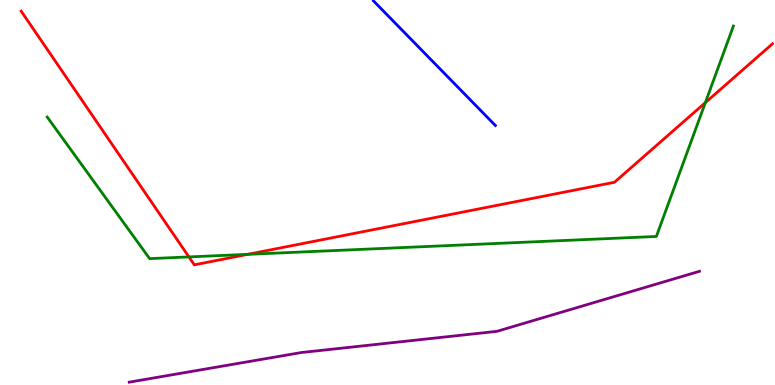[{'lines': ['blue', 'red'], 'intersections': []}, {'lines': ['green', 'red'], 'intersections': [{'x': 2.44, 'y': 3.33}, {'x': 3.2, 'y': 3.39}, {'x': 9.1, 'y': 7.33}]}, {'lines': ['purple', 'red'], 'intersections': []}, {'lines': ['blue', 'green'], 'intersections': []}, {'lines': ['blue', 'purple'], 'intersections': []}, {'lines': ['green', 'purple'], 'intersections': []}]